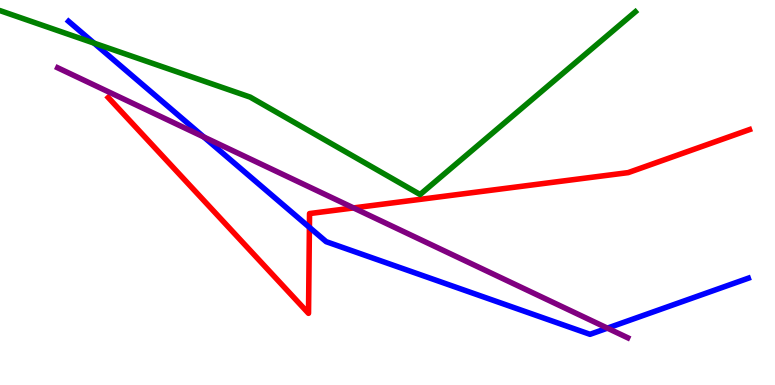[{'lines': ['blue', 'red'], 'intersections': [{'x': 3.99, 'y': 4.1}]}, {'lines': ['green', 'red'], 'intersections': []}, {'lines': ['purple', 'red'], 'intersections': [{'x': 4.56, 'y': 4.6}]}, {'lines': ['blue', 'green'], 'intersections': [{'x': 1.21, 'y': 8.88}]}, {'lines': ['blue', 'purple'], 'intersections': [{'x': 2.63, 'y': 6.44}, {'x': 7.84, 'y': 1.48}]}, {'lines': ['green', 'purple'], 'intersections': []}]